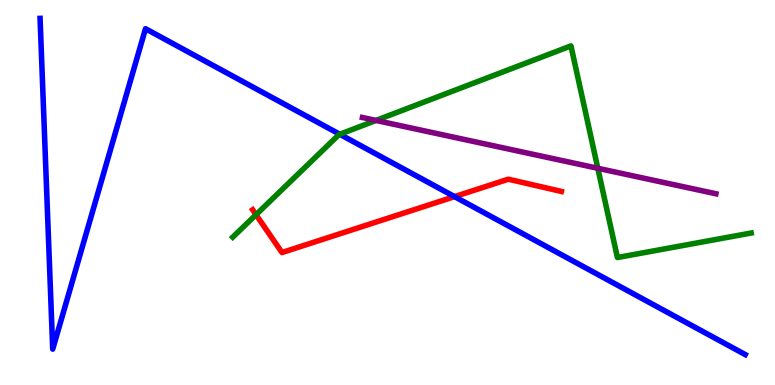[{'lines': ['blue', 'red'], 'intersections': [{'x': 5.87, 'y': 4.89}]}, {'lines': ['green', 'red'], 'intersections': [{'x': 3.3, 'y': 4.42}]}, {'lines': ['purple', 'red'], 'intersections': []}, {'lines': ['blue', 'green'], 'intersections': [{'x': 4.38, 'y': 6.51}]}, {'lines': ['blue', 'purple'], 'intersections': []}, {'lines': ['green', 'purple'], 'intersections': [{'x': 4.85, 'y': 6.87}, {'x': 7.71, 'y': 5.63}]}]